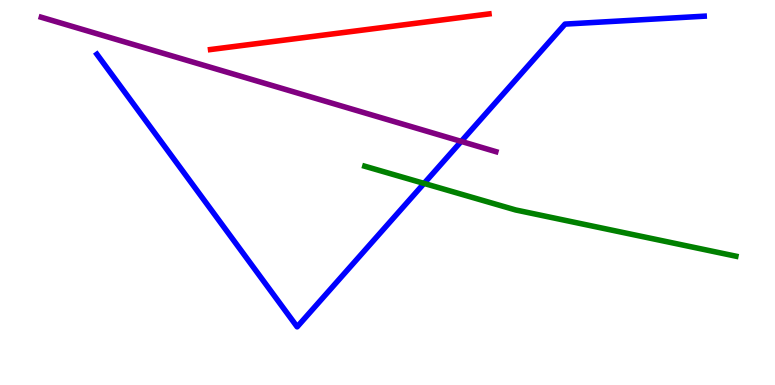[{'lines': ['blue', 'red'], 'intersections': []}, {'lines': ['green', 'red'], 'intersections': []}, {'lines': ['purple', 'red'], 'intersections': []}, {'lines': ['blue', 'green'], 'intersections': [{'x': 5.47, 'y': 5.24}]}, {'lines': ['blue', 'purple'], 'intersections': [{'x': 5.95, 'y': 6.33}]}, {'lines': ['green', 'purple'], 'intersections': []}]